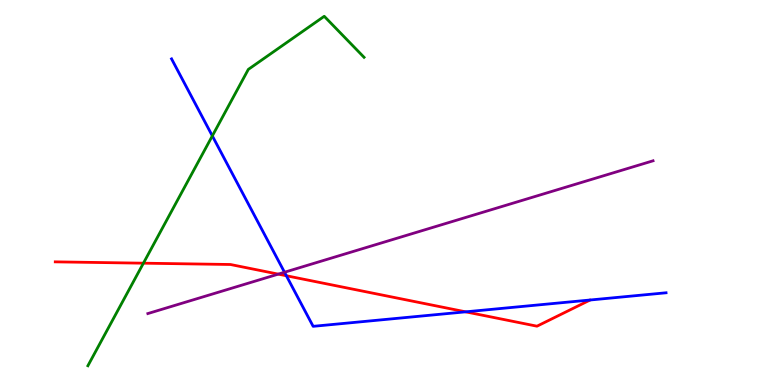[{'lines': ['blue', 'red'], 'intersections': [{'x': 3.7, 'y': 2.84}, {'x': 6.01, 'y': 1.9}]}, {'lines': ['green', 'red'], 'intersections': [{'x': 1.85, 'y': 3.16}]}, {'lines': ['purple', 'red'], 'intersections': [{'x': 3.59, 'y': 2.88}]}, {'lines': ['blue', 'green'], 'intersections': [{'x': 2.74, 'y': 6.47}]}, {'lines': ['blue', 'purple'], 'intersections': [{'x': 3.67, 'y': 2.93}]}, {'lines': ['green', 'purple'], 'intersections': []}]